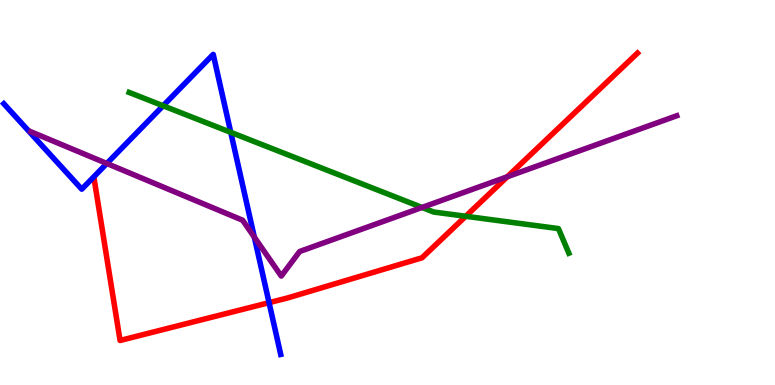[{'lines': ['blue', 'red'], 'intersections': [{'x': 3.47, 'y': 2.14}]}, {'lines': ['green', 'red'], 'intersections': [{'x': 6.01, 'y': 4.38}]}, {'lines': ['purple', 'red'], 'intersections': [{'x': 6.55, 'y': 5.41}]}, {'lines': ['blue', 'green'], 'intersections': [{'x': 2.1, 'y': 7.25}, {'x': 2.98, 'y': 6.56}]}, {'lines': ['blue', 'purple'], 'intersections': [{'x': 1.38, 'y': 5.75}, {'x': 3.28, 'y': 3.84}]}, {'lines': ['green', 'purple'], 'intersections': [{'x': 5.45, 'y': 4.61}]}]